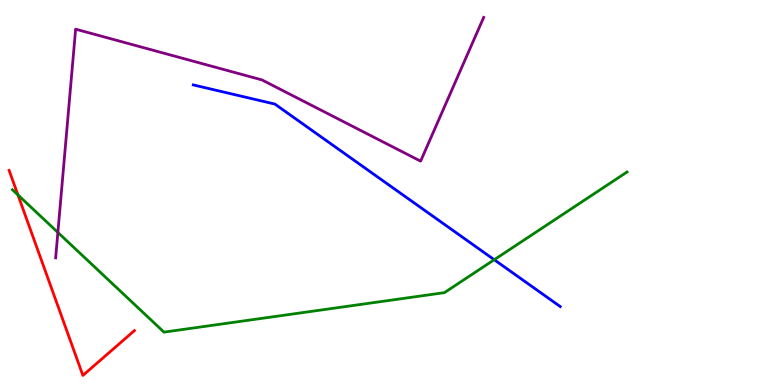[{'lines': ['blue', 'red'], 'intersections': []}, {'lines': ['green', 'red'], 'intersections': [{'x': 0.231, 'y': 4.94}]}, {'lines': ['purple', 'red'], 'intersections': []}, {'lines': ['blue', 'green'], 'intersections': [{'x': 6.38, 'y': 3.25}]}, {'lines': ['blue', 'purple'], 'intersections': []}, {'lines': ['green', 'purple'], 'intersections': [{'x': 0.747, 'y': 3.96}]}]